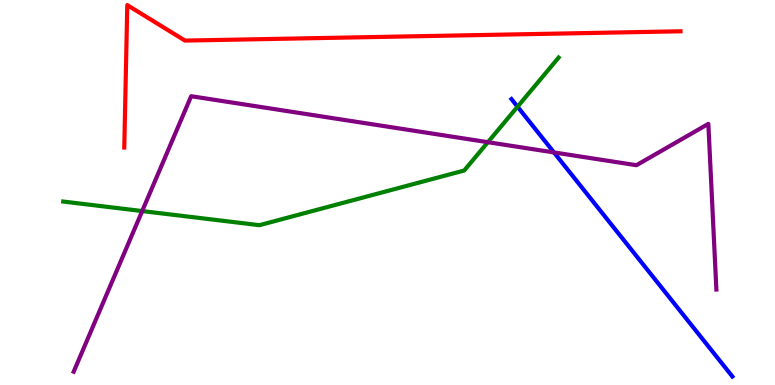[{'lines': ['blue', 'red'], 'intersections': []}, {'lines': ['green', 'red'], 'intersections': []}, {'lines': ['purple', 'red'], 'intersections': []}, {'lines': ['blue', 'green'], 'intersections': [{'x': 6.68, 'y': 7.23}]}, {'lines': ['blue', 'purple'], 'intersections': [{'x': 7.15, 'y': 6.04}]}, {'lines': ['green', 'purple'], 'intersections': [{'x': 1.83, 'y': 4.52}, {'x': 6.3, 'y': 6.31}]}]